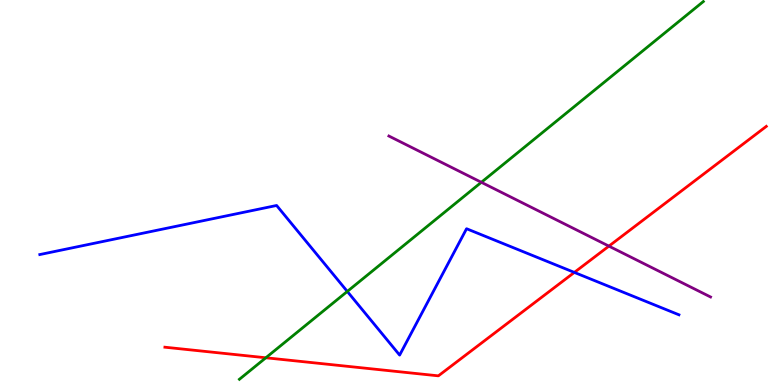[{'lines': ['blue', 'red'], 'intersections': [{'x': 7.41, 'y': 2.92}]}, {'lines': ['green', 'red'], 'intersections': [{'x': 3.43, 'y': 0.707}]}, {'lines': ['purple', 'red'], 'intersections': [{'x': 7.86, 'y': 3.61}]}, {'lines': ['blue', 'green'], 'intersections': [{'x': 4.48, 'y': 2.43}]}, {'lines': ['blue', 'purple'], 'intersections': []}, {'lines': ['green', 'purple'], 'intersections': [{'x': 6.21, 'y': 5.27}]}]